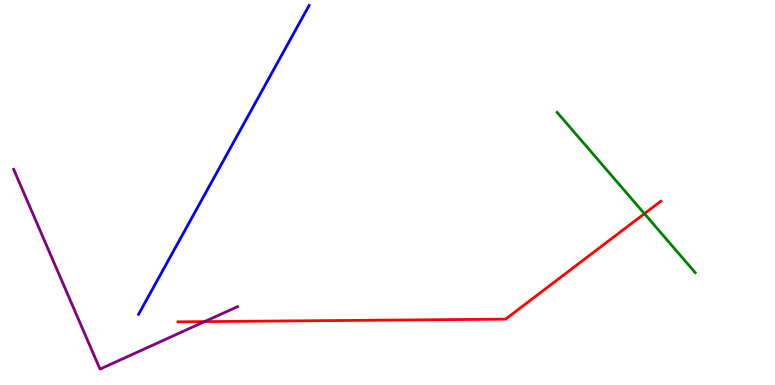[{'lines': ['blue', 'red'], 'intersections': []}, {'lines': ['green', 'red'], 'intersections': [{'x': 8.32, 'y': 4.45}]}, {'lines': ['purple', 'red'], 'intersections': [{'x': 2.64, 'y': 1.65}]}, {'lines': ['blue', 'green'], 'intersections': []}, {'lines': ['blue', 'purple'], 'intersections': []}, {'lines': ['green', 'purple'], 'intersections': []}]